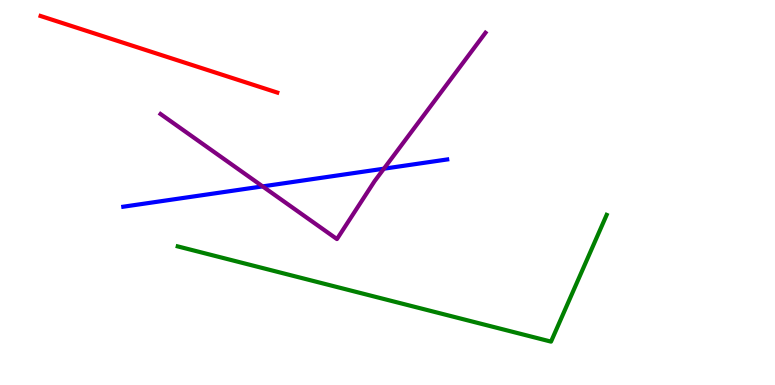[{'lines': ['blue', 'red'], 'intersections': []}, {'lines': ['green', 'red'], 'intersections': []}, {'lines': ['purple', 'red'], 'intersections': []}, {'lines': ['blue', 'green'], 'intersections': []}, {'lines': ['blue', 'purple'], 'intersections': [{'x': 3.39, 'y': 5.16}, {'x': 4.95, 'y': 5.62}]}, {'lines': ['green', 'purple'], 'intersections': []}]